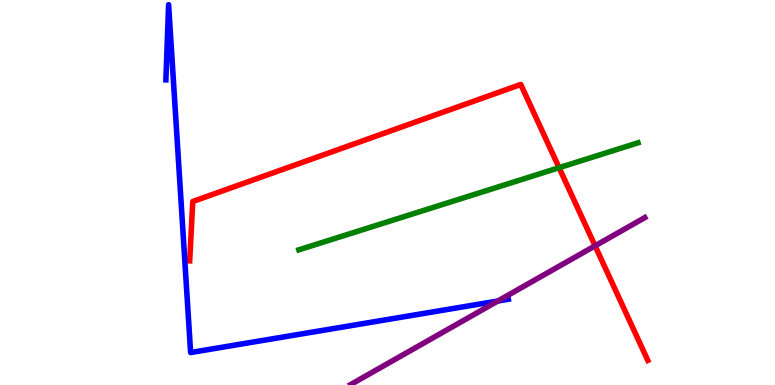[{'lines': ['blue', 'red'], 'intersections': []}, {'lines': ['green', 'red'], 'intersections': [{'x': 7.21, 'y': 5.64}]}, {'lines': ['purple', 'red'], 'intersections': [{'x': 7.68, 'y': 3.61}]}, {'lines': ['blue', 'green'], 'intersections': []}, {'lines': ['blue', 'purple'], 'intersections': [{'x': 6.42, 'y': 2.18}]}, {'lines': ['green', 'purple'], 'intersections': []}]